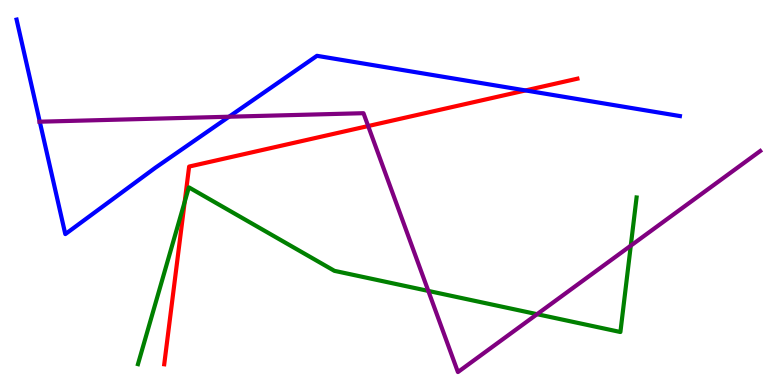[{'lines': ['blue', 'red'], 'intersections': [{'x': 6.78, 'y': 7.65}]}, {'lines': ['green', 'red'], 'intersections': [{'x': 2.38, 'y': 4.76}]}, {'lines': ['purple', 'red'], 'intersections': [{'x': 4.75, 'y': 6.73}]}, {'lines': ['blue', 'green'], 'intersections': []}, {'lines': ['blue', 'purple'], 'intersections': [{'x': 0.513, 'y': 6.84}, {'x': 2.96, 'y': 6.97}]}, {'lines': ['green', 'purple'], 'intersections': [{'x': 5.53, 'y': 2.44}, {'x': 6.93, 'y': 1.84}, {'x': 8.14, 'y': 3.62}]}]